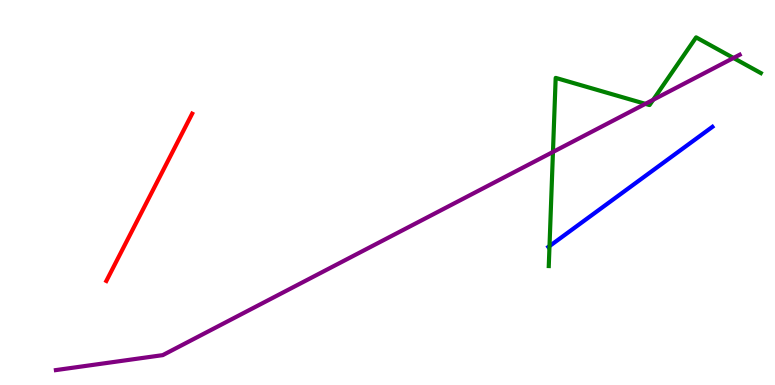[{'lines': ['blue', 'red'], 'intersections': []}, {'lines': ['green', 'red'], 'intersections': []}, {'lines': ['purple', 'red'], 'intersections': []}, {'lines': ['blue', 'green'], 'intersections': [{'x': 7.09, 'y': 3.61}]}, {'lines': ['blue', 'purple'], 'intersections': []}, {'lines': ['green', 'purple'], 'intersections': [{'x': 7.13, 'y': 6.05}, {'x': 8.33, 'y': 7.3}, {'x': 8.43, 'y': 7.41}, {'x': 9.46, 'y': 8.49}]}]